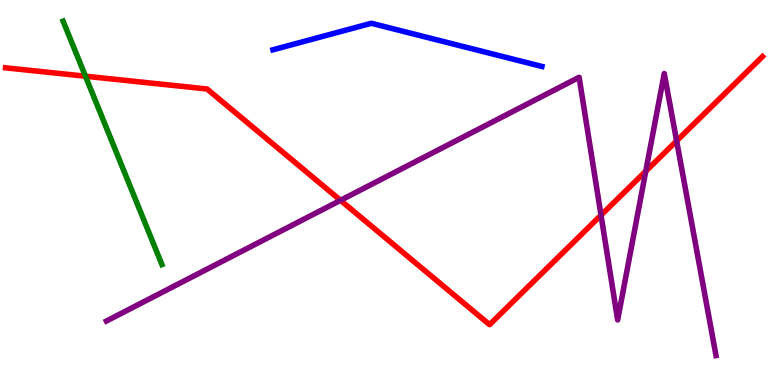[{'lines': ['blue', 'red'], 'intersections': []}, {'lines': ['green', 'red'], 'intersections': [{'x': 1.1, 'y': 8.02}]}, {'lines': ['purple', 'red'], 'intersections': [{'x': 4.39, 'y': 4.8}, {'x': 7.76, 'y': 4.41}, {'x': 8.33, 'y': 5.55}, {'x': 8.73, 'y': 6.34}]}, {'lines': ['blue', 'green'], 'intersections': []}, {'lines': ['blue', 'purple'], 'intersections': []}, {'lines': ['green', 'purple'], 'intersections': []}]